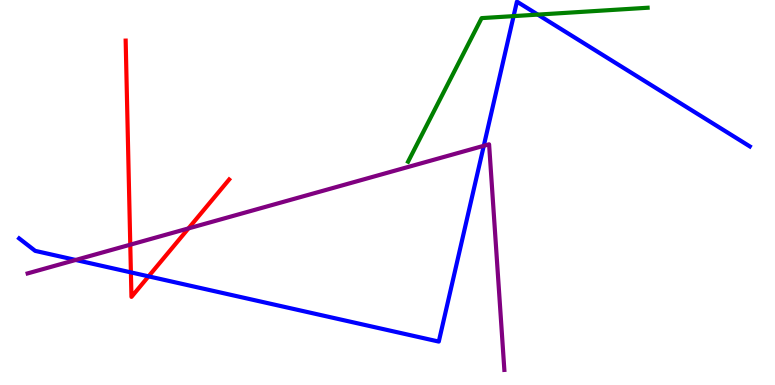[{'lines': ['blue', 'red'], 'intersections': [{'x': 1.69, 'y': 2.93}, {'x': 1.92, 'y': 2.82}]}, {'lines': ['green', 'red'], 'intersections': []}, {'lines': ['purple', 'red'], 'intersections': [{'x': 1.68, 'y': 3.64}, {'x': 2.43, 'y': 4.07}]}, {'lines': ['blue', 'green'], 'intersections': [{'x': 6.63, 'y': 9.58}, {'x': 6.94, 'y': 9.62}]}, {'lines': ['blue', 'purple'], 'intersections': [{'x': 0.976, 'y': 3.25}, {'x': 6.24, 'y': 6.21}]}, {'lines': ['green', 'purple'], 'intersections': []}]